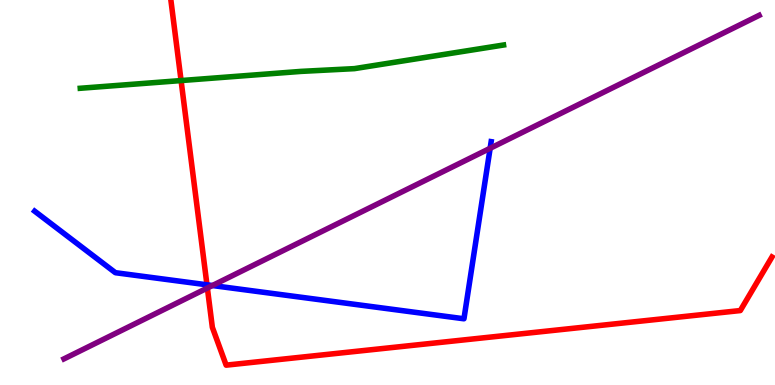[{'lines': ['blue', 'red'], 'intersections': [{'x': 2.67, 'y': 2.6}]}, {'lines': ['green', 'red'], 'intersections': [{'x': 2.34, 'y': 7.91}]}, {'lines': ['purple', 'red'], 'intersections': [{'x': 2.68, 'y': 2.52}]}, {'lines': ['blue', 'green'], 'intersections': []}, {'lines': ['blue', 'purple'], 'intersections': [{'x': 2.74, 'y': 2.58}, {'x': 6.32, 'y': 6.15}]}, {'lines': ['green', 'purple'], 'intersections': []}]